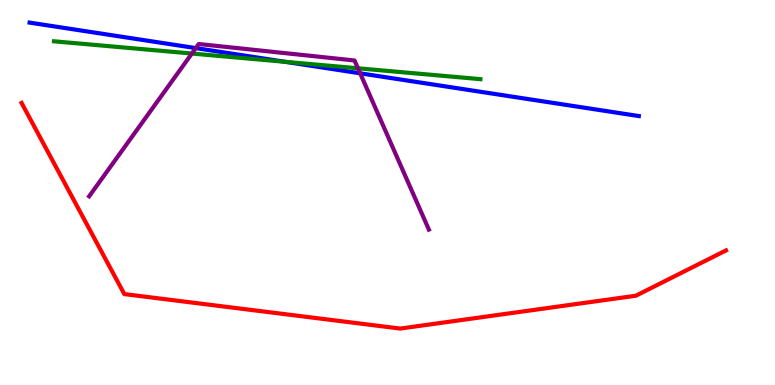[{'lines': ['blue', 'red'], 'intersections': []}, {'lines': ['green', 'red'], 'intersections': []}, {'lines': ['purple', 'red'], 'intersections': []}, {'lines': ['blue', 'green'], 'intersections': [{'x': 3.68, 'y': 8.39}]}, {'lines': ['blue', 'purple'], 'intersections': [{'x': 2.53, 'y': 8.75}, {'x': 4.65, 'y': 8.1}]}, {'lines': ['green', 'purple'], 'intersections': [{'x': 2.48, 'y': 8.61}, {'x': 4.62, 'y': 8.23}]}]